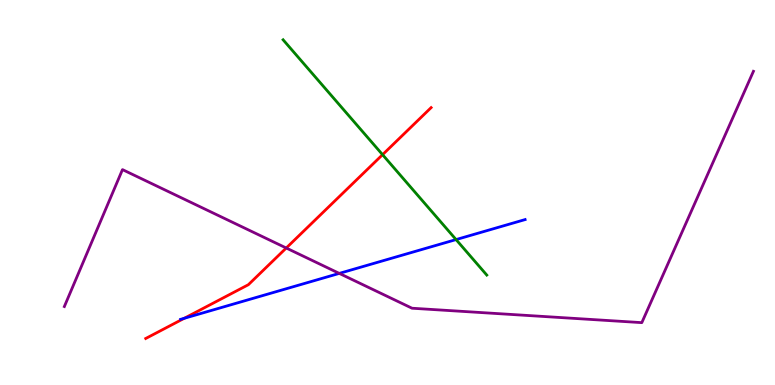[{'lines': ['blue', 'red'], 'intersections': [{'x': 2.38, 'y': 1.73}]}, {'lines': ['green', 'red'], 'intersections': [{'x': 4.94, 'y': 5.98}]}, {'lines': ['purple', 'red'], 'intersections': [{'x': 3.69, 'y': 3.56}]}, {'lines': ['blue', 'green'], 'intersections': [{'x': 5.88, 'y': 3.78}]}, {'lines': ['blue', 'purple'], 'intersections': [{'x': 4.38, 'y': 2.9}]}, {'lines': ['green', 'purple'], 'intersections': []}]